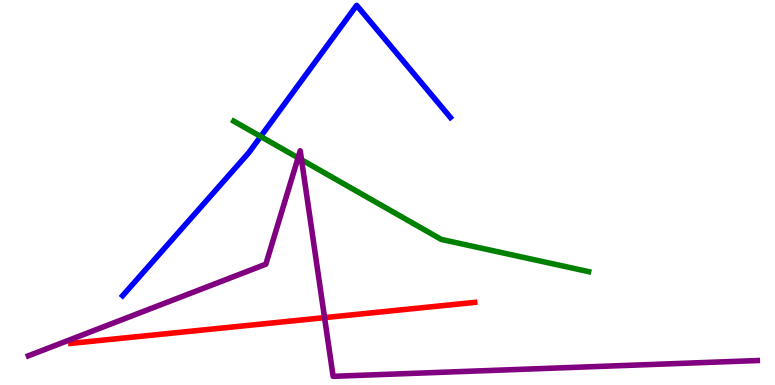[{'lines': ['blue', 'red'], 'intersections': []}, {'lines': ['green', 'red'], 'intersections': []}, {'lines': ['purple', 'red'], 'intersections': [{'x': 4.19, 'y': 1.75}]}, {'lines': ['blue', 'green'], 'intersections': [{'x': 3.36, 'y': 6.45}]}, {'lines': ['blue', 'purple'], 'intersections': []}, {'lines': ['green', 'purple'], 'intersections': [{'x': 3.85, 'y': 5.9}, {'x': 3.89, 'y': 5.85}]}]